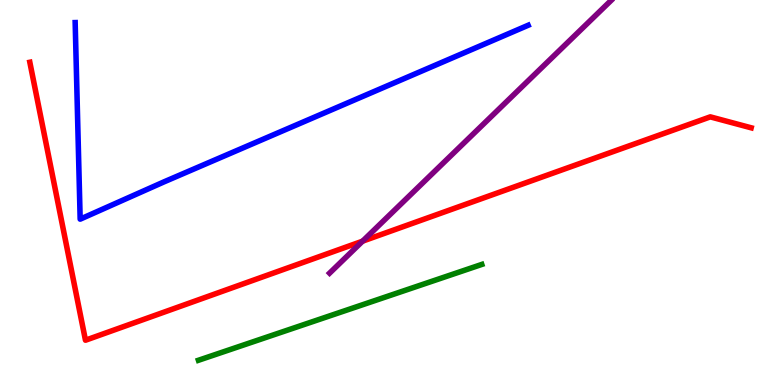[{'lines': ['blue', 'red'], 'intersections': []}, {'lines': ['green', 'red'], 'intersections': []}, {'lines': ['purple', 'red'], 'intersections': [{'x': 4.68, 'y': 3.74}]}, {'lines': ['blue', 'green'], 'intersections': []}, {'lines': ['blue', 'purple'], 'intersections': []}, {'lines': ['green', 'purple'], 'intersections': []}]